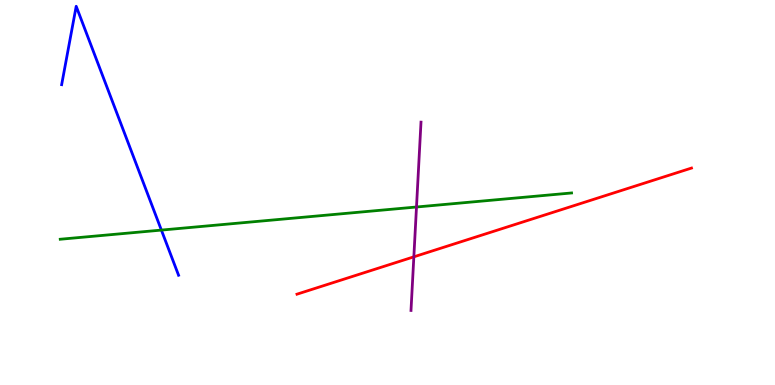[{'lines': ['blue', 'red'], 'intersections': []}, {'lines': ['green', 'red'], 'intersections': []}, {'lines': ['purple', 'red'], 'intersections': [{'x': 5.34, 'y': 3.33}]}, {'lines': ['blue', 'green'], 'intersections': [{'x': 2.08, 'y': 4.02}]}, {'lines': ['blue', 'purple'], 'intersections': []}, {'lines': ['green', 'purple'], 'intersections': [{'x': 5.37, 'y': 4.62}]}]